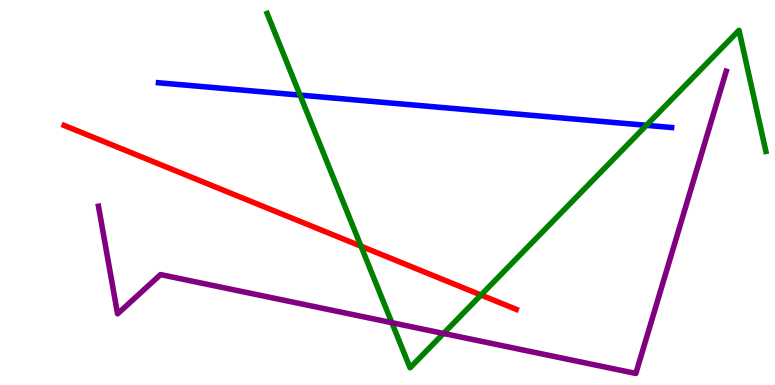[{'lines': ['blue', 'red'], 'intersections': []}, {'lines': ['green', 'red'], 'intersections': [{'x': 4.66, 'y': 3.61}, {'x': 6.21, 'y': 2.34}]}, {'lines': ['purple', 'red'], 'intersections': []}, {'lines': ['blue', 'green'], 'intersections': [{'x': 3.87, 'y': 7.53}, {'x': 8.34, 'y': 6.74}]}, {'lines': ['blue', 'purple'], 'intersections': []}, {'lines': ['green', 'purple'], 'intersections': [{'x': 5.06, 'y': 1.62}, {'x': 5.72, 'y': 1.34}]}]